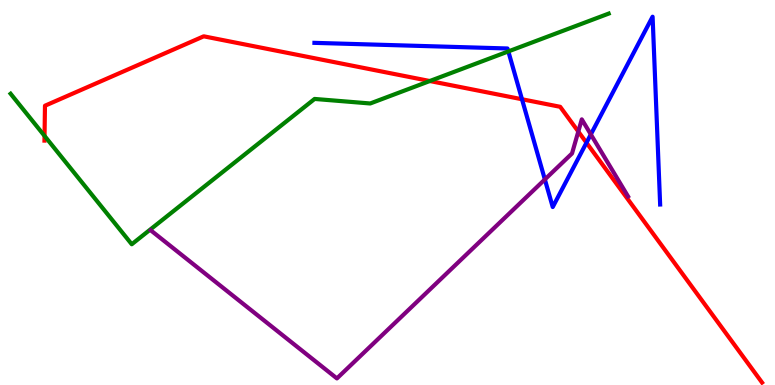[{'lines': ['blue', 'red'], 'intersections': [{'x': 6.74, 'y': 7.42}, {'x': 7.57, 'y': 6.29}]}, {'lines': ['green', 'red'], 'intersections': [{'x': 0.575, 'y': 6.47}, {'x': 5.55, 'y': 7.9}]}, {'lines': ['purple', 'red'], 'intersections': [{'x': 7.46, 'y': 6.58}]}, {'lines': ['blue', 'green'], 'intersections': [{'x': 6.56, 'y': 8.66}]}, {'lines': ['blue', 'purple'], 'intersections': [{'x': 7.03, 'y': 5.34}, {'x': 7.62, 'y': 6.51}]}, {'lines': ['green', 'purple'], 'intersections': []}]